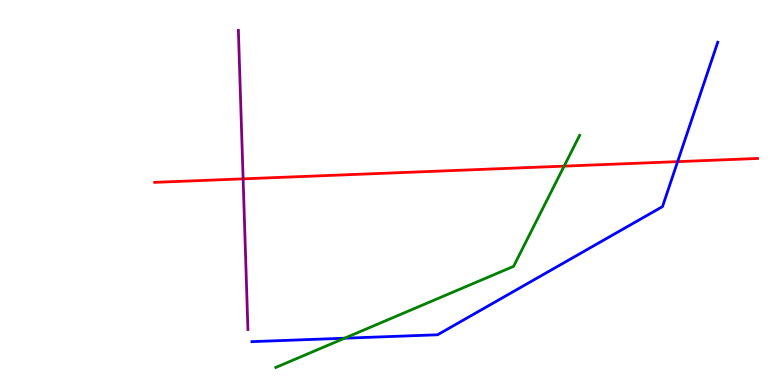[{'lines': ['blue', 'red'], 'intersections': [{'x': 8.74, 'y': 5.8}]}, {'lines': ['green', 'red'], 'intersections': [{'x': 7.28, 'y': 5.68}]}, {'lines': ['purple', 'red'], 'intersections': [{'x': 3.14, 'y': 5.35}]}, {'lines': ['blue', 'green'], 'intersections': [{'x': 4.45, 'y': 1.22}]}, {'lines': ['blue', 'purple'], 'intersections': []}, {'lines': ['green', 'purple'], 'intersections': []}]